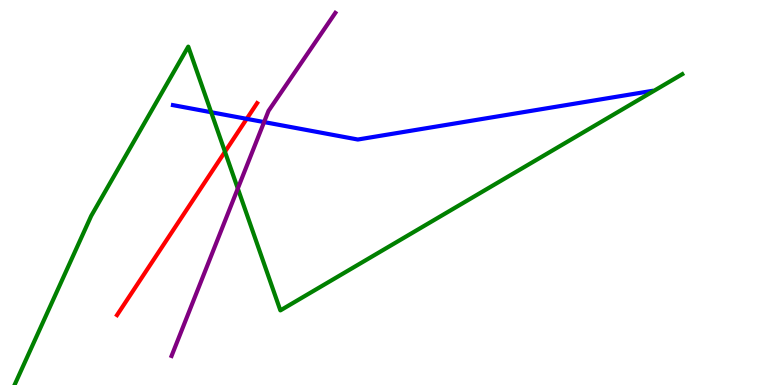[{'lines': ['blue', 'red'], 'intersections': [{'x': 3.18, 'y': 6.91}]}, {'lines': ['green', 'red'], 'intersections': [{'x': 2.9, 'y': 6.06}]}, {'lines': ['purple', 'red'], 'intersections': []}, {'lines': ['blue', 'green'], 'intersections': [{'x': 2.72, 'y': 7.08}]}, {'lines': ['blue', 'purple'], 'intersections': [{'x': 3.41, 'y': 6.83}]}, {'lines': ['green', 'purple'], 'intersections': [{'x': 3.07, 'y': 5.1}]}]